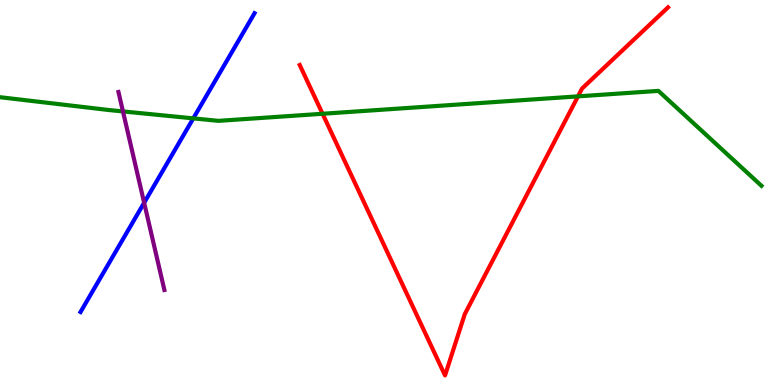[{'lines': ['blue', 'red'], 'intersections': []}, {'lines': ['green', 'red'], 'intersections': [{'x': 4.16, 'y': 7.05}, {'x': 7.46, 'y': 7.5}]}, {'lines': ['purple', 'red'], 'intersections': []}, {'lines': ['blue', 'green'], 'intersections': [{'x': 2.49, 'y': 6.93}]}, {'lines': ['blue', 'purple'], 'intersections': [{'x': 1.86, 'y': 4.73}]}, {'lines': ['green', 'purple'], 'intersections': [{'x': 1.59, 'y': 7.11}]}]